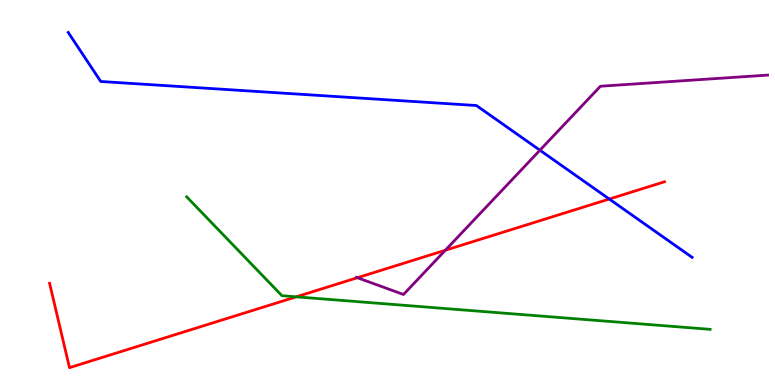[{'lines': ['blue', 'red'], 'intersections': [{'x': 7.86, 'y': 4.83}]}, {'lines': ['green', 'red'], 'intersections': [{'x': 3.82, 'y': 2.29}]}, {'lines': ['purple', 'red'], 'intersections': [{'x': 4.61, 'y': 2.79}, {'x': 5.75, 'y': 3.5}]}, {'lines': ['blue', 'green'], 'intersections': []}, {'lines': ['blue', 'purple'], 'intersections': [{'x': 6.97, 'y': 6.1}]}, {'lines': ['green', 'purple'], 'intersections': []}]